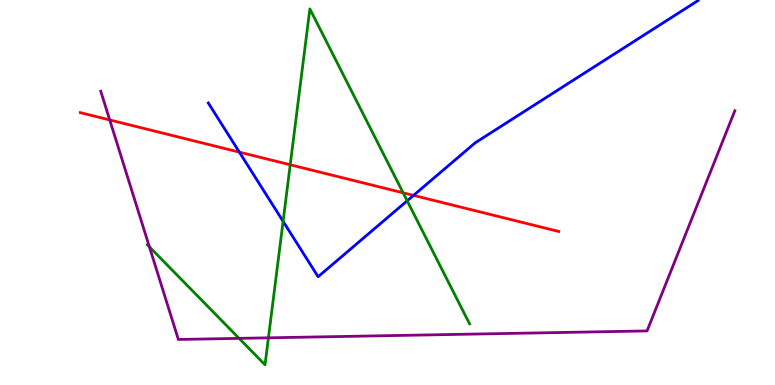[{'lines': ['blue', 'red'], 'intersections': [{'x': 3.09, 'y': 6.05}, {'x': 5.34, 'y': 4.92}]}, {'lines': ['green', 'red'], 'intersections': [{'x': 3.74, 'y': 5.72}, {'x': 5.2, 'y': 4.99}]}, {'lines': ['purple', 'red'], 'intersections': [{'x': 1.42, 'y': 6.88}]}, {'lines': ['blue', 'green'], 'intersections': [{'x': 3.65, 'y': 4.25}, {'x': 5.25, 'y': 4.78}]}, {'lines': ['blue', 'purple'], 'intersections': []}, {'lines': ['green', 'purple'], 'intersections': [{'x': 1.93, 'y': 3.59}, {'x': 3.09, 'y': 1.21}, {'x': 3.46, 'y': 1.23}]}]